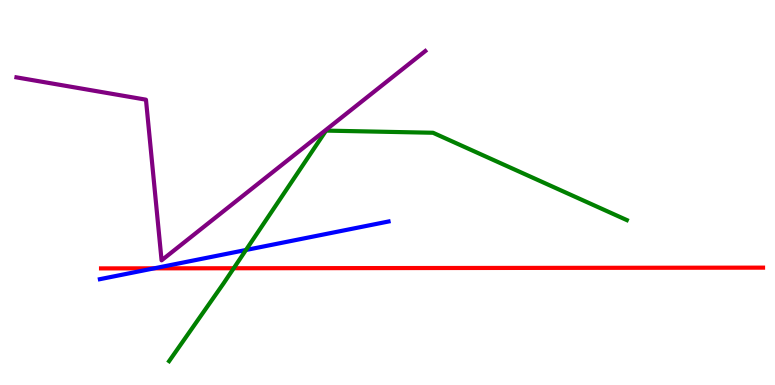[{'lines': ['blue', 'red'], 'intersections': [{'x': 1.99, 'y': 3.03}]}, {'lines': ['green', 'red'], 'intersections': [{'x': 3.02, 'y': 3.03}]}, {'lines': ['purple', 'red'], 'intersections': []}, {'lines': ['blue', 'green'], 'intersections': [{'x': 3.17, 'y': 3.51}]}, {'lines': ['blue', 'purple'], 'intersections': []}, {'lines': ['green', 'purple'], 'intersections': []}]